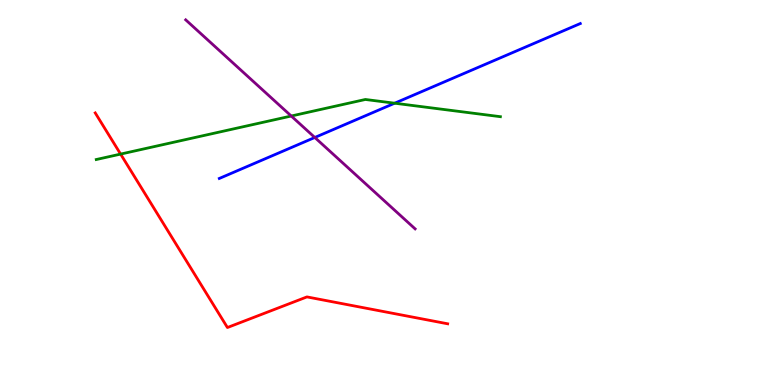[{'lines': ['blue', 'red'], 'intersections': []}, {'lines': ['green', 'red'], 'intersections': [{'x': 1.56, 'y': 6.0}]}, {'lines': ['purple', 'red'], 'intersections': []}, {'lines': ['blue', 'green'], 'intersections': [{'x': 5.09, 'y': 7.32}]}, {'lines': ['blue', 'purple'], 'intersections': [{'x': 4.06, 'y': 6.43}]}, {'lines': ['green', 'purple'], 'intersections': [{'x': 3.76, 'y': 6.99}]}]